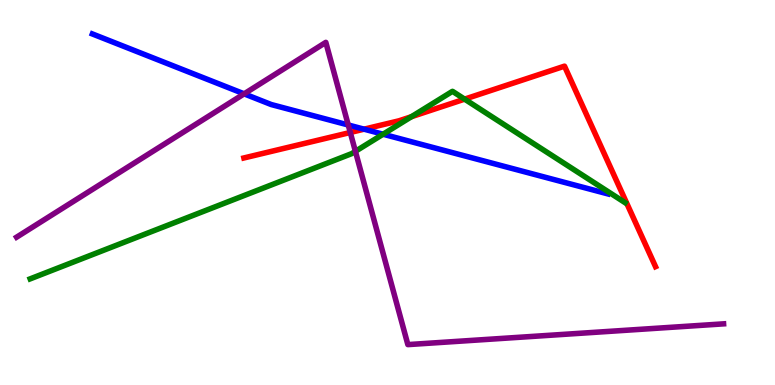[{'lines': ['blue', 'red'], 'intersections': [{'x': 4.7, 'y': 6.64}]}, {'lines': ['green', 'red'], 'intersections': [{'x': 5.31, 'y': 6.97}, {'x': 5.99, 'y': 7.42}]}, {'lines': ['purple', 'red'], 'intersections': [{'x': 4.52, 'y': 6.56}]}, {'lines': ['blue', 'green'], 'intersections': [{'x': 4.94, 'y': 6.51}]}, {'lines': ['blue', 'purple'], 'intersections': [{'x': 3.15, 'y': 7.56}, {'x': 4.49, 'y': 6.75}]}, {'lines': ['green', 'purple'], 'intersections': [{'x': 4.59, 'y': 6.07}]}]